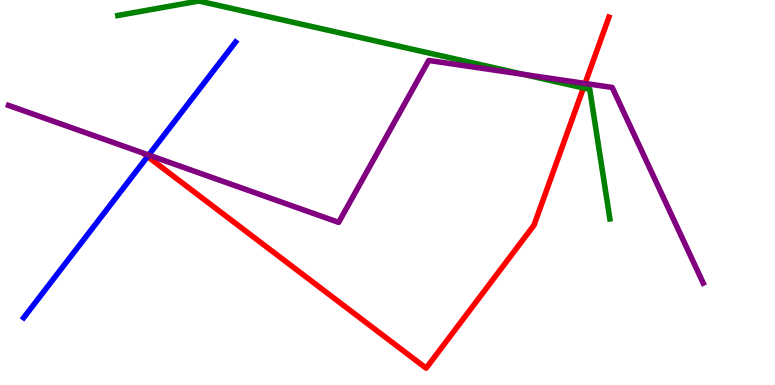[{'lines': ['blue', 'red'], 'intersections': [{'x': 1.9, 'y': 5.93}]}, {'lines': ['green', 'red'], 'intersections': [{'x': 7.53, 'y': 7.72}]}, {'lines': ['purple', 'red'], 'intersections': [{'x': 7.55, 'y': 7.83}]}, {'lines': ['blue', 'green'], 'intersections': []}, {'lines': ['blue', 'purple'], 'intersections': [{'x': 1.92, 'y': 5.97}]}, {'lines': ['green', 'purple'], 'intersections': [{'x': 6.76, 'y': 8.07}]}]